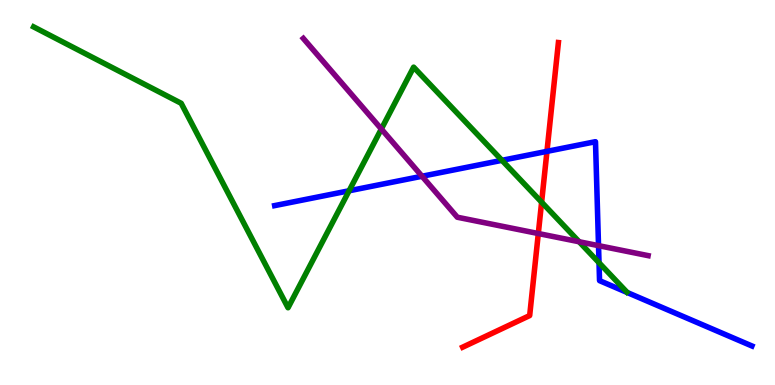[{'lines': ['blue', 'red'], 'intersections': [{'x': 7.06, 'y': 6.07}]}, {'lines': ['green', 'red'], 'intersections': [{'x': 6.99, 'y': 4.75}]}, {'lines': ['purple', 'red'], 'intersections': [{'x': 6.95, 'y': 3.93}]}, {'lines': ['blue', 'green'], 'intersections': [{'x': 4.5, 'y': 5.04}, {'x': 6.48, 'y': 5.84}, {'x': 7.73, 'y': 3.18}]}, {'lines': ['blue', 'purple'], 'intersections': [{'x': 5.45, 'y': 5.42}, {'x': 7.72, 'y': 3.62}]}, {'lines': ['green', 'purple'], 'intersections': [{'x': 4.92, 'y': 6.65}, {'x': 7.47, 'y': 3.72}]}]